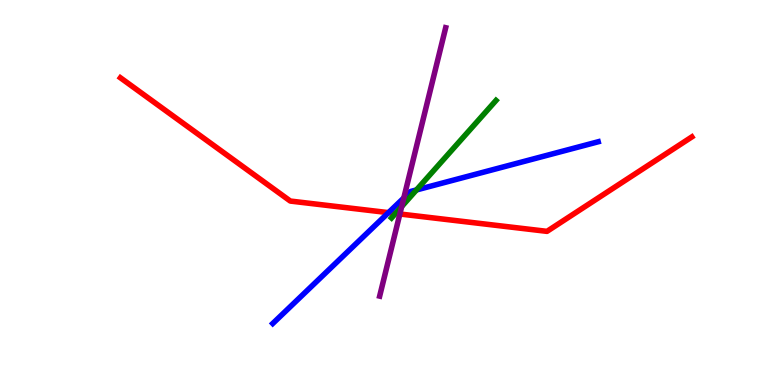[{'lines': ['blue', 'red'], 'intersections': [{'x': 5.01, 'y': 4.48}]}, {'lines': ['green', 'red'], 'intersections': [{'x': 5.1, 'y': 4.46}]}, {'lines': ['purple', 'red'], 'intersections': [{'x': 5.16, 'y': 4.44}]}, {'lines': ['blue', 'green'], 'intersections': [{'x': 5.37, 'y': 5.07}]}, {'lines': ['blue', 'purple'], 'intersections': [{'x': 5.21, 'y': 4.86}]}, {'lines': ['green', 'purple'], 'intersections': [{'x': 5.18, 'y': 4.64}]}]